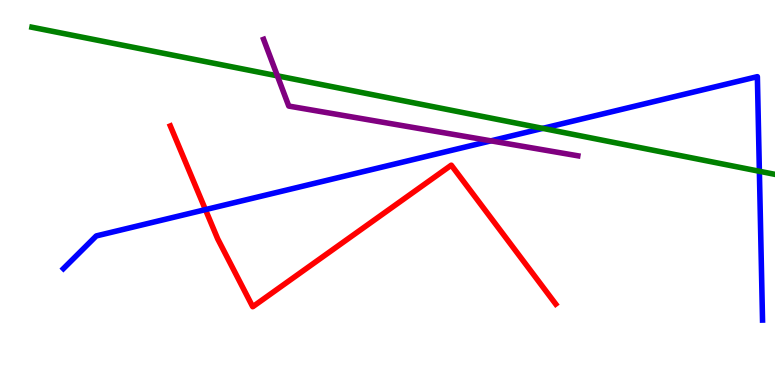[{'lines': ['blue', 'red'], 'intersections': [{'x': 2.65, 'y': 4.56}]}, {'lines': ['green', 'red'], 'intersections': []}, {'lines': ['purple', 'red'], 'intersections': []}, {'lines': ['blue', 'green'], 'intersections': [{'x': 7.0, 'y': 6.67}, {'x': 9.8, 'y': 5.55}]}, {'lines': ['blue', 'purple'], 'intersections': [{'x': 6.33, 'y': 6.34}]}, {'lines': ['green', 'purple'], 'intersections': [{'x': 3.58, 'y': 8.03}]}]